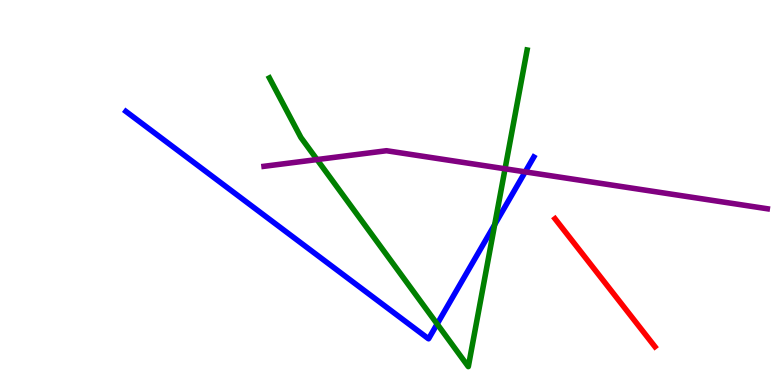[{'lines': ['blue', 'red'], 'intersections': []}, {'lines': ['green', 'red'], 'intersections': []}, {'lines': ['purple', 'red'], 'intersections': []}, {'lines': ['blue', 'green'], 'intersections': [{'x': 5.64, 'y': 1.58}, {'x': 6.38, 'y': 4.17}]}, {'lines': ['blue', 'purple'], 'intersections': [{'x': 6.78, 'y': 5.54}]}, {'lines': ['green', 'purple'], 'intersections': [{'x': 4.09, 'y': 5.86}, {'x': 6.52, 'y': 5.62}]}]